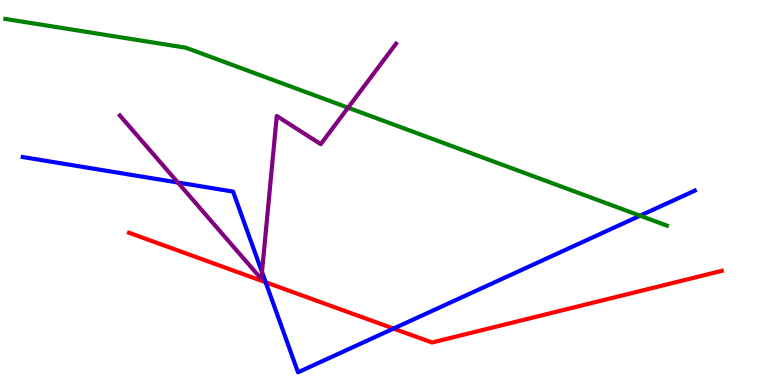[{'lines': ['blue', 'red'], 'intersections': [{'x': 3.43, 'y': 2.67}, {'x': 5.08, 'y': 1.47}]}, {'lines': ['green', 'red'], 'intersections': []}, {'lines': ['purple', 'red'], 'intersections': []}, {'lines': ['blue', 'green'], 'intersections': [{'x': 8.26, 'y': 4.4}]}, {'lines': ['blue', 'purple'], 'intersections': [{'x': 2.3, 'y': 5.26}, {'x': 3.38, 'y': 2.93}]}, {'lines': ['green', 'purple'], 'intersections': [{'x': 4.49, 'y': 7.2}]}]